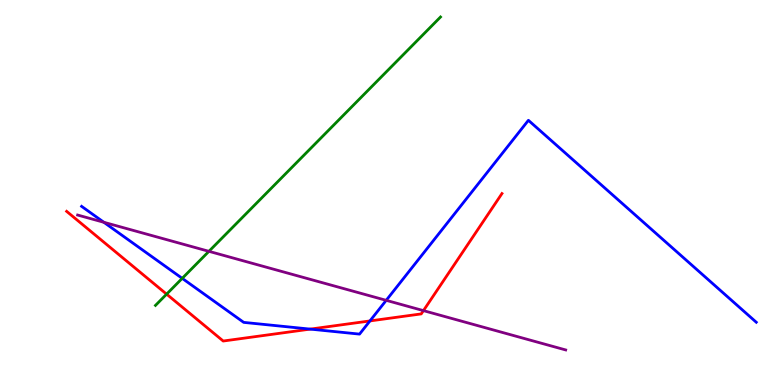[{'lines': ['blue', 'red'], 'intersections': [{'x': 4.0, 'y': 1.45}, {'x': 4.77, 'y': 1.66}]}, {'lines': ['green', 'red'], 'intersections': [{'x': 2.15, 'y': 2.36}]}, {'lines': ['purple', 'red'], 'intersections': [{'x': 5.46, 'y': 1.93}]}, {'lines': ['blue', 'green'], 'intersections': [{'x': 2.35, 'y': 2.77}]}, {'lines': ['blue', 'purple'], 'intersections': [{'x': 1.34, 'y': 4.23}, {'x': 4.98, 'y': 2.2}]}, {'lines': ['green', 'purple'], 'intersections': [{'x': 2.7, 'y': 3.47}]}]